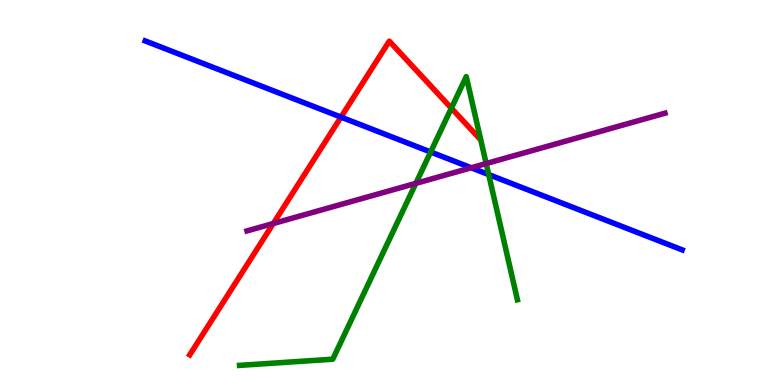[{'lines': ['blue', 'red'], 'intersections': [{'x': 4.4, 'y': 6.96}]}, {'lines': ['green', 'red'], 'intersections': [{'x': 5.82, 'y': 7.19}]}, {'lines': ['purple', 'red'], 'intersections': [{'x': 3.53, 'y': 4.19}]}, {'lines': ['blue', 'green'], 'intersections': [{'x': 5.56, 'y': 6.05}, {'x': 6.31, 'y': 5.47}]}, {'lines': ['blue', 'purple'], 'intersections': [{'x': 6.08, 'y': 5.64}]}, {'lines': ['green', 'purple'], 'intersections': [{'x': 5.37, 'y': 5.24}, {'x': 6.27, 'y': 5.75}]}]